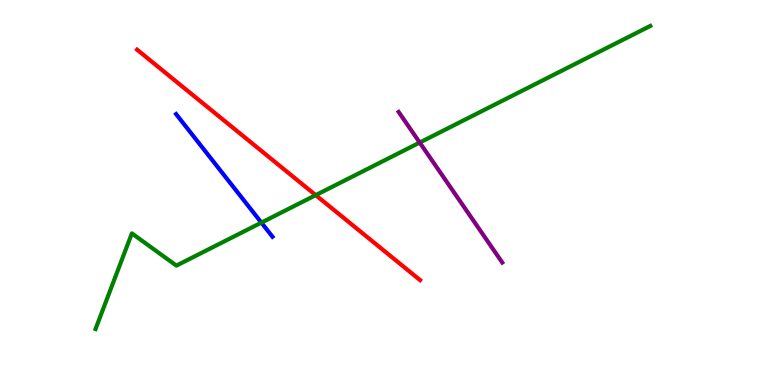[{'lines': ['blue', 'red'], 'intersections': []}, {'lines': ['green', 'red'], 'intersections': [{'x': 4.07, 'y': 4.93}]}, {'lines': ['purple', 'red'], 'intersections': []}, {'lines': ['blue', 'green'], 'intersections': [{'x': 3.37, 'y': 4.22}]}, {'lines': ['blue', 'purple'], 'intersections': []}, {'lines': ['green', 'purple'], 'intersections': [{'x': 5.42, 'y': 6.3}]}]